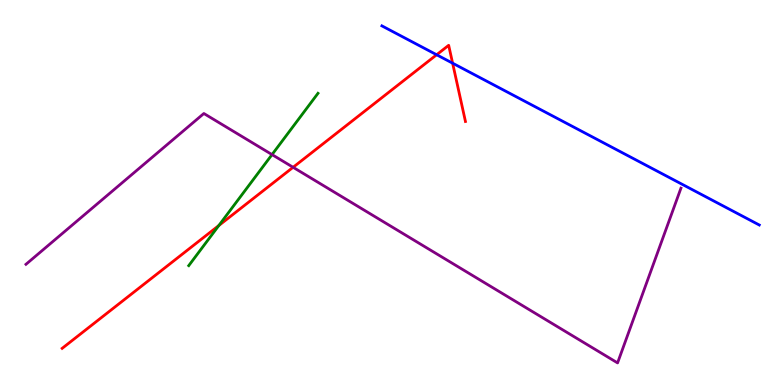[{'lines': ['blue', 'red'], 'intersections': [{'x': 5.63, 'y': 8.58}, {'x': 5.84, 'y': 8.36}]}, {'lines': ['green', 'red'], 'intersections': [{'x': 2.82, 'y': 4.14}]}, {'lines': ['purple', 'red'], 'intersections': [{'x': 3.78, 'y': 5.65}]}, {'lines': ['blue', 'green'], 'intersections': []}, {'lines': ['blue', 'purple'], 'intersections': []}, {'lines': ['green', 'purple'], 'intersections': [{'x': 3.51, 'y': 5.98}]}]